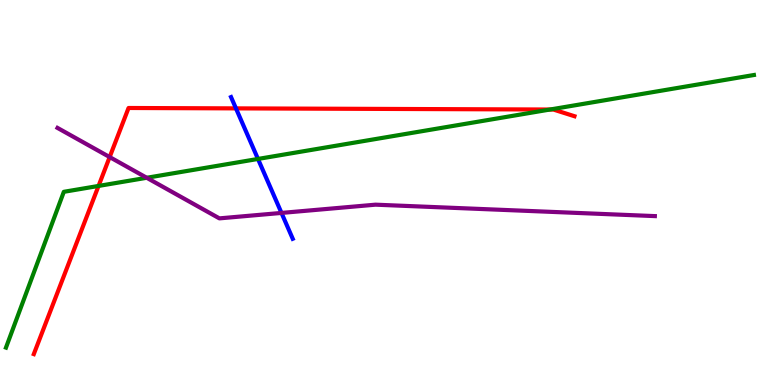[{'lines': ['blue', 'red'], 'intersections': [{'x': 3.04, 'y': 7.18}]}, {'lines': ['green', 'red'], 'intersections': [{'x': 1.27, 'y': 5.17}, {'x': 7.1, 'y': 7.16}]}, {'lines': ['purple', 'red'], 'intersections': [{'x': 1.42, 'y': 5.92}]}, {'lines': ['blue', 'green'], 'intersections': [{'x': 3.33, 'y': 5.87}]}, {'lines': ['blue', 'purple'], 'intersections': [{'x': 3.63, 'y': 4.47}]}, {'lines': ['green', 'purple'], 'intersections': [{'x': 1.89, 'y': 5.38}]}]